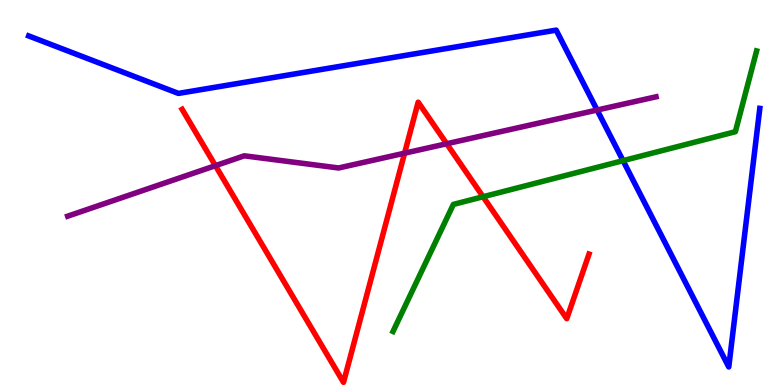[{'lines': ['blue', 'red'], 'intersections': []}, {'lines': ['green', 'red'], 'intersections': [{'x': 6.23, 'y': 4.89}]}, {'lines': ['purple', 'red'], 'intersections': [{'x': 2.78, 'y': 5.7}, {'x': 5.22, 'y': 6.02}, {'x': 5.76, 'y': 6.27}]}, {'lines': ['blue', 'green'], 'intersections': [{'x': 8.04, 'y': 5.83}]}, {'lines': ['blue', 'purple'], 'intersections': [{'x': 7.7, 'y': 7.14}]}, {'lines': ['green', 'purple'], 'intersections': []}]